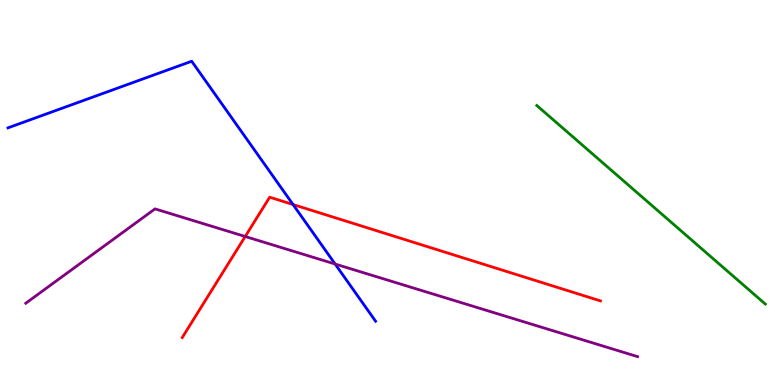[{'lines': ['blue', 'red'], 'intersections': [{'x': 3.78, 'y': 4.69}]}, {'lines': ['green', 'red'], 'intersections': []}, {'lines': ['purple', 'red'], 'intersections': [{'x': 3.16, 'y': 3.86}]}, {'lines': ['blue', 'green'], 'intersections': []}, {'lines': ['blue', 'purple'], 'intersections': [{'x': 4.32, 'y': 3.14}]}, {'lines': ['green', 'purple'], 'intersections': []}]